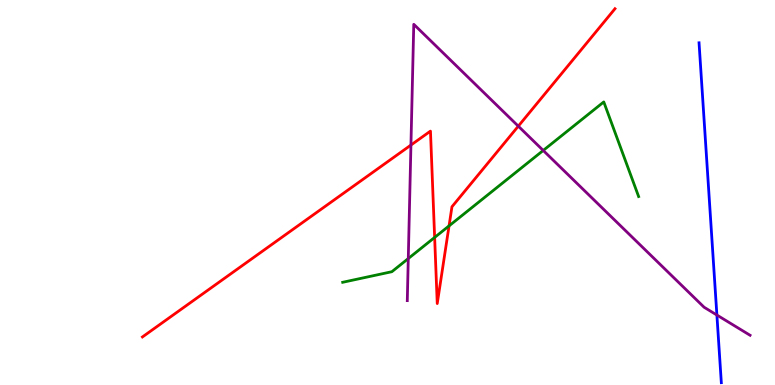[{'lines': ['blue', 'red'], 'intersections': []}, {'lines': ['green', 'red'], 'intersections': [{'x': 5.61, 'y': 3.83}, {'x': 5.79, 'y': 4.13}]}, {'lines': ['purple', 'red'], 'intersections': [{'x': 5.3, 'y': 6.23}, {'x': 6.69, 'y': 6.72}]}, {'lines': ['blue', 'green'], 'intersections': []}, {'lines': ['blue', 'purple'], 'intersections': [{'x': 9.25, 'y': 1.82}]}, {'lines': ['green', 'purple'], 'intersections': [{'x': 5.27, 'y': 3.28}, {'x': 7.01, 'y': 6.09}]}]